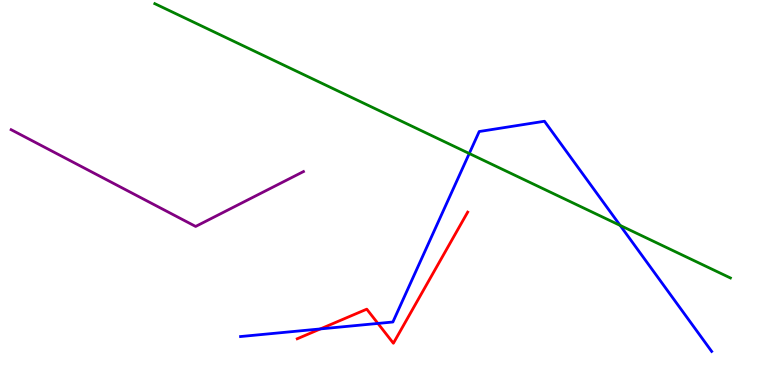[{'lines': ['blue', 'red'], 'intersections': [{'x': 4.13, 'y': 1.46}, {'x': 4.88, 'y': 1.6}]}, {'lines': ['green', 'red'], 'intersections': []}, {'lines': ['purple', 'red'], 'intersections': []}, {'lines': ['blue', 'green'], 'intersections': [{'x': 6.05, 'y': 6.01}, {'x': 8.0, 'y': 4.14}]}, {'lines': ['blue', 'purple'], 'intersections': []}, {'lines': ['green', 'purple'], 'intersections': []}]